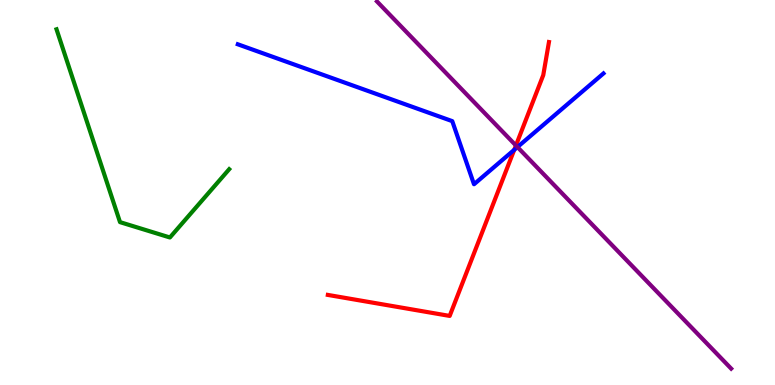[{'lines': ['blue', 'red'], 'intersections': [{'x': 6.64, 'y': 6.11}]}, {'lines': ['green', 'red'], 'intersections': []}, {'lines': ['purple', 'red'], 'intersections': [{'x': 6.66, 'y': 6.22}]}, {'lines': ['blue', 'green'], 'intersections': []}, {'lines': ['blue', 'purple'], 'intersections': [{'x': 6.68, 'y': 6.18}]}, {'lines': ['green', 'purple'], 'intersections': []}]